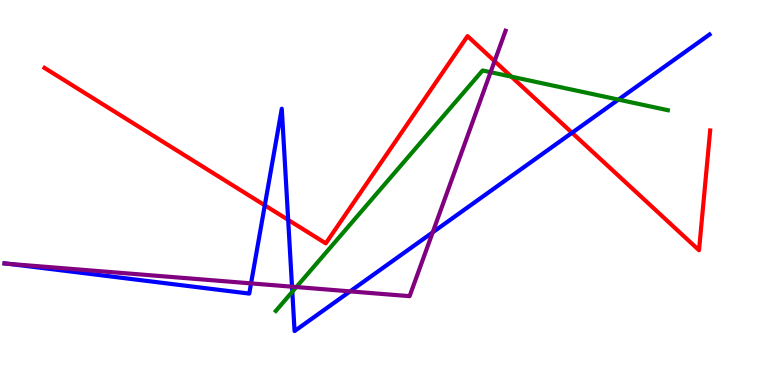[{'lines': ['blue', 'red'], 'intersections': [{'x': 3.42, 'y': 4.67}, {'x': 3.72, 'y': 4.29}, {'x': 7.38, 'y': 6.55}]}, {'lines': ['green', 'red'], 'intersections': [{'x': 6.6, 'y': 8.01}]}, {'lines': ['purple', 'red'], 'intersections': [{'x': 6.38, 'y': 8.41}]}, {'lines': ['blue', 'green'], 'intersections': [{'x': 3.77, 'y': 2.42}, {'x': 7.98, 'y': 7.41}]}, {'lines': ['blue', 'purple'], 'intersections': [{'x': 0.114, 'y': 3.15}, {'x': 3.24, 'y': 2.64}, {'x': 3.77, 'y': 2.55}, {'x': 4.52, 'y': 2.43}, {'x': 5.58, 'y': 3.96}]}, {'lines': ['green', 'purple'], 'intersections': [{'x': 3.82, 'y': 2.54}, {'x': 6.33, 'y': 8.12}]}]